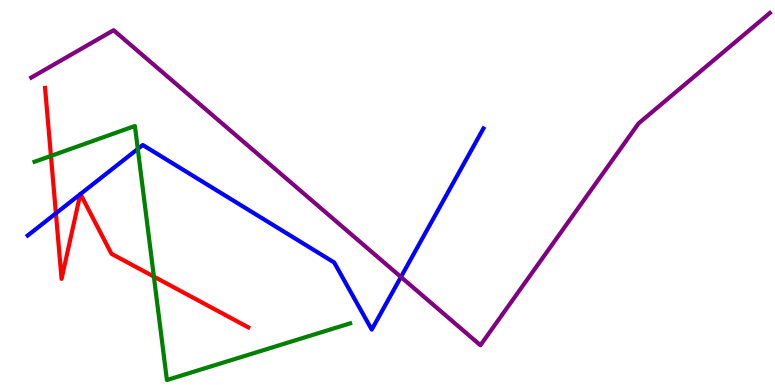[{'lines': ['blue', 'red'], 'intersections': [{'x': 0.721, 'y': 4.46}, {'x': 1.04, 'y': 4.96}, {'x': 1.04, 'y': 4.96}]}, {'lines': ['green', 'red'], 'intersections': [{'x': 0.657, 'y': 5.95}, {'x': 1.99, 'y': 2.82}]}, {'lines': ['purple', 'red'], 'intersections': []}, {'lines': ['blue', 'green'], 'intersections': [{'x': 1.78, 'y': 6.13}]}, {'lines': ['blue', 'purple'], 'intersections': [{'x': 5.17, 'y': 2.81}]}, {'lines': ['green', 'purple'], 'intersections': []}]